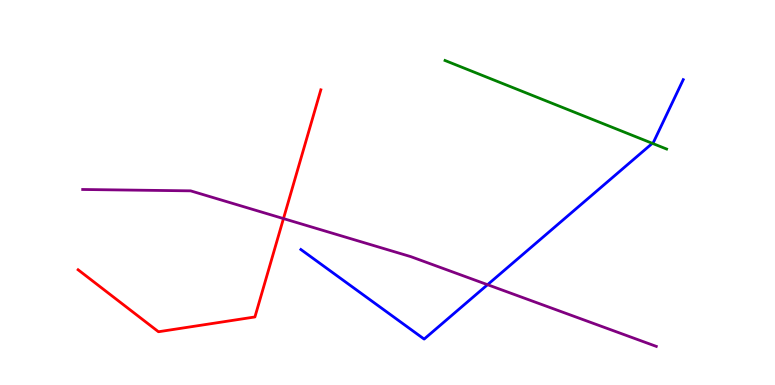[{'lines': ['blue', 'red'], 'intersections': []}, {'lines': ['green', 'red'], 'intersections': []}, {'lines': ['purple', 'red'], 'intersections': [{'x': 3.66, 'y': 4.32}]}, {'lines': ['blue', 'green'], 'intersections': [{'x': 8.42, 'y': 6.28}]}, {'lines': ['blue', 'purple'], 'intersections': [{'x': 6.29, 'y': 2.61}]}, {'lines': ['green', 'purple'], 'intersections': []}]